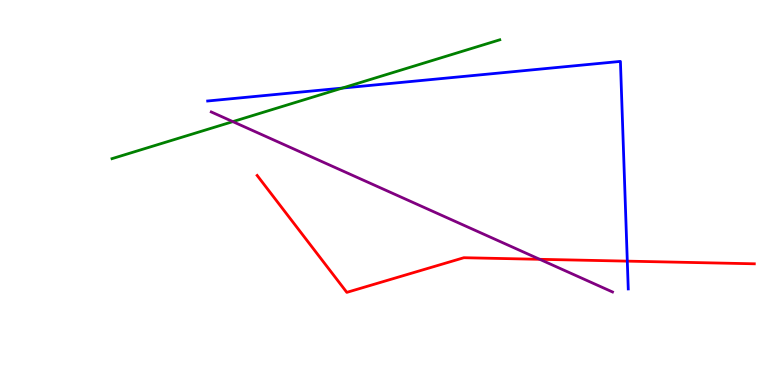[{'lines': ['blue', 'red'], 'intersections': [{'x': 8.09, 'y': 3.22}]}, {'lines': ['green', 'red'], 'intersections': []}, {'lines': ['purple', 'red'], 'intersections': [{'x': 6.96, 'y': 3.26}]}, {'lines': ['blue', 'green'], 'intersections': [{'x': 4.42, 'y': 7.71}]}, {'lines': ['blue', 'purple'], 'intersections': []}, {'lines': ['green', 'purple'], 'intersections': [{'x': 3.0, 'y': 6.84}]}]